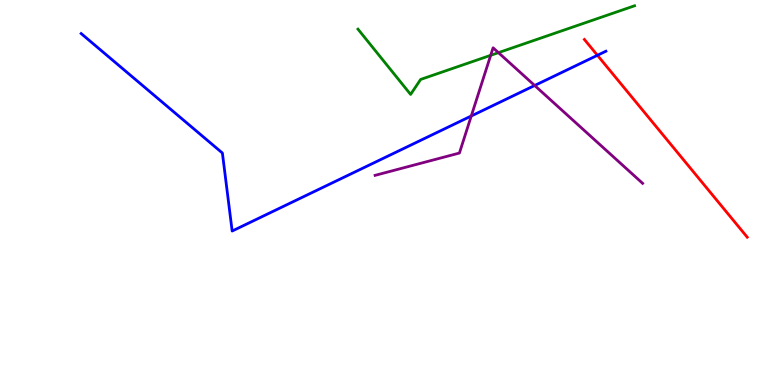[{'lines': ['blue', 'red'], 'intersections': [{'x': 7.71, 'y': 8.56}]}, {'lines': ['green', 'red'], 'intersections': []}, {'lines': ['purple', 'red'], 'intersections': []}, {'lines': ['blue', 'green'], 'intersections': []}, {'lines': ['blue', 'purple'], 'intersections': [{'x': 6.08, 'y': 6.99}, {'x': 6.9, 'y': 7.78}]}, {'lines': ['green', 'purple'], 'intersections': [{'x': 6.33, 'y': 8.56}, {'x': 6.43, 'y': 8.63}]}]